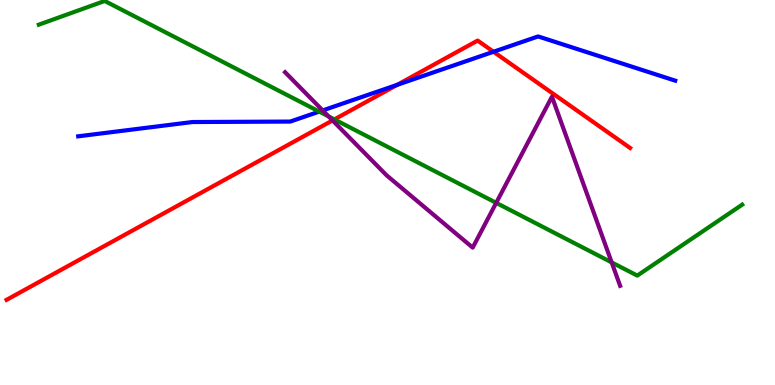[{'lines': ['blue', 'red'], 'intersections': [{'x': 5.13, 'y': 7.8}, {'x': 6.37, 'y': 8.66}]}, {'lines': ['green', 'red'], 'intersections': [{'x': 4.31, 'y': 6.9}]}, {'lines': ['purple', 'red'], 'intersections': [{'x': 4.29, 'y': 6.87}]}, {'lines': ['blue', 'green'], 'intersections': [{'x': 4.12, 'y': 7.1}]}, {'lines': ['blue', 'purple'], 'intersections': [{'x': 4.16, 'y': 7.13}]}, {'lines': ['green', 'purple'], 'intersections': [{'x': 4.24, 'y': 6.98}, {'x': 6.4, 'y': 4.73}, {'x': 7.89, 'y': 3.18}]}]